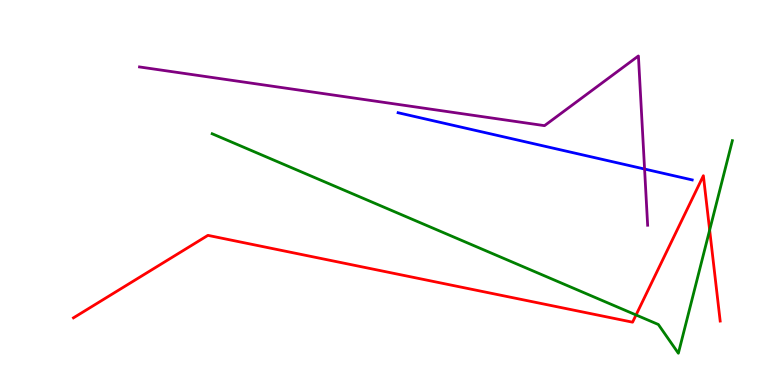[{'lines': ['blue', 'red'], 'intersections': []}, {'lines': ['green', 'red'], 'intersections': [{'x': 8.21, 'y': 1.82}, {'x': 9.16, 'y': 4.02}]}, {'lines': ['purple', 'red'], 'intersections': []}, {'lines': ['blue', 'green'], 'intersections': []}, {'lines': ['blue', 'purple'], 'intersections': [{'x': 8.32, 'y': 5.61}]}, {'lines': ['green', 'purple'], 'intersections': []}]